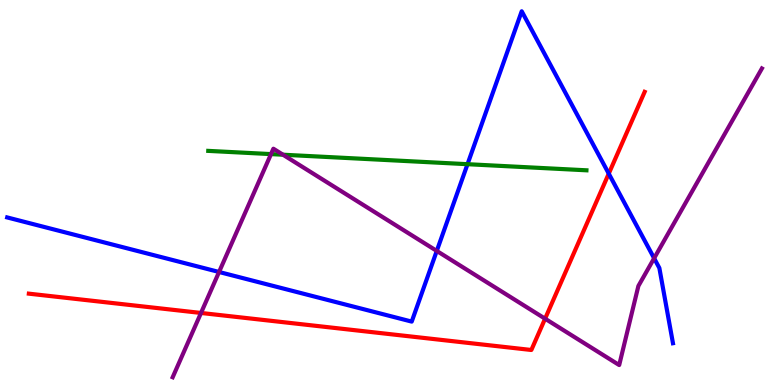[{'lines': ['blue', 'red'], 'intersections': [{'x': 7.85, 'y': 5.49}]}, {'lines': ['green', 'red'], 'intersections': []}, {'lines': ['purple', 'red'], 'intersections': [{'x': 2.59, 'y': 1.87}, {'x': 7.03, 'y': 1.72}]}, {'lines': ['blue', 'green'], 'intersections': [{'x': 6.03, 'y': 5.74}]}, {'lines': ['blue', 'purple'], 'intersections': [{'x': 2.83, 'y': 2.94}, {'x': 5.64, 'y': 3.48}, {'x': 8.44, 'y': 3.29}]}, {'lines': ['green', 'purple'], 'intersections': [{'x': 3.5, 'y': 6.0}, {'x': 3.65, 'y': 5.98}]}]